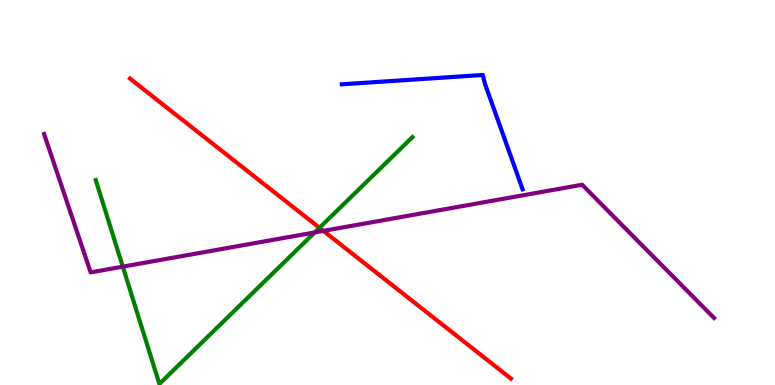[{'lines': ['blue', 'red'], 'intersections': []}, {'lines': ['green', 'red'], 'intersections': [{'x': 4.12, 'y': 4.08}]}, {'lines': ['purple', 'red'], 'intersections': [{'x': 4.17, 'y': 4.0}]}, {'lines': ['blue', 'green'], 'intersections': []}, {'lines': ['blue', 'purple'], 'intersections': []}, {'lines': ['green', 'purple'], 'intersections': [{'x': 1.58, 'y': 3.07}, {'x': 4.06, 'y': 3.96}]}]